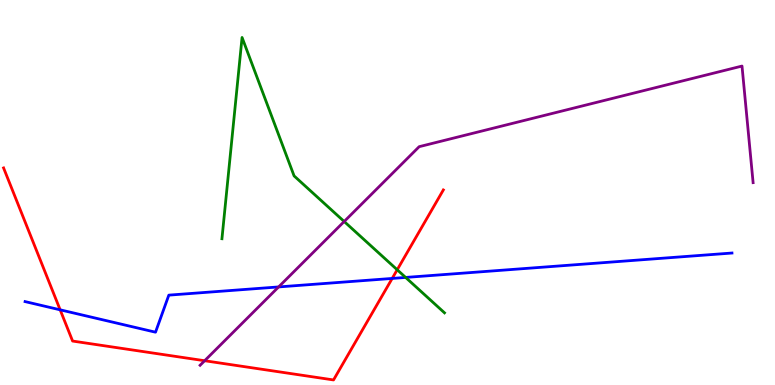[{'lines': ['blue', 'red'], 'intersections': [{'x': 0.776, 'y': 1.95}, {'x': 5.06, 'y': 2.77}]}, {'lines': ['green', 'red'], 'intersections': [{'x': 5.13, 'y': 2.99}]}, {'lines': ['purple', 'red'], 'intersections': [{'x': 2.64, 'y': 0.63}]}, {'lines': ['blue', 'green'], 'intersections': [{'x': 5.23, 'y': 2.79}]}, {'lines': ['blue', 'purple'], 'intersections': [{'x': 3.59, 'y': 2.55}]}, {'lines': ['green', 'purple'], 'intersections': [{'x': 4.44, 'y': 4.25}]}]